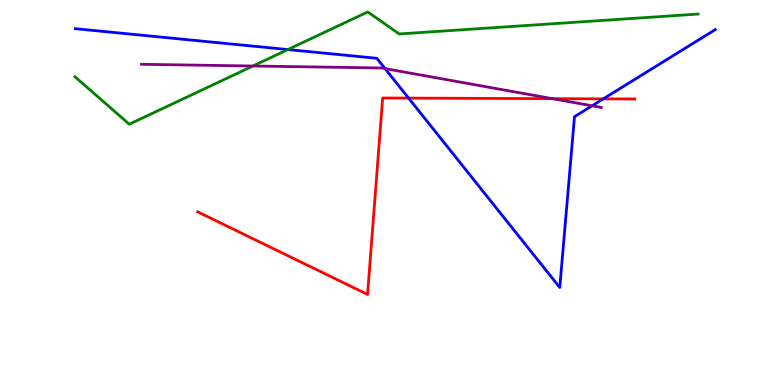[{'lines': ['blue', 'red'], 'intersections': [{'x': 5.27, 'y': 7.45}, {'x': 7.78, 'y': 7.43}]}, {'lines': ['green', 'red'], 'intersections': []}, {'lines': ['purple', 'red'], 'intersections': [{'x': 7.13, 'y': 7.44}]}, {'lines': ['blue', 'green'], 'intersections': [{'x': 3.71, 'y': 8.71}]}, {'lines': ['blue', 'purple'], 'intersections': [{'x': 4.97, 'y': 8.22}, {'x': 7.64, 'y': 7.25}]}, {'lines': ['green', 'purple'], 'intersections': [{'x': 3.26, 'y': 8.29}]}]